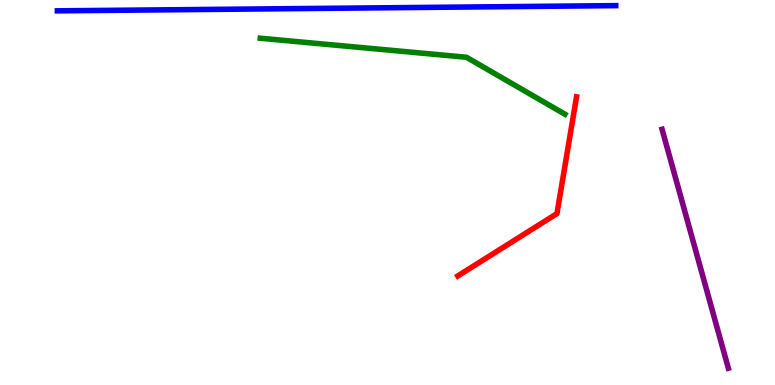[{'lines': ['blue', 'red'], 'intersections': []}, {'lines': ['green', 'red'], 'intersections': []}, {'lines': ['purple', 'red'], 'intersections': []}, {'lines': ['blue', 'green'], 'intersections': []}, {'lines': ['blue', 'purple'], 'intersections': []}, {'lines': ['green', 'purple'], 'intersections': []}]